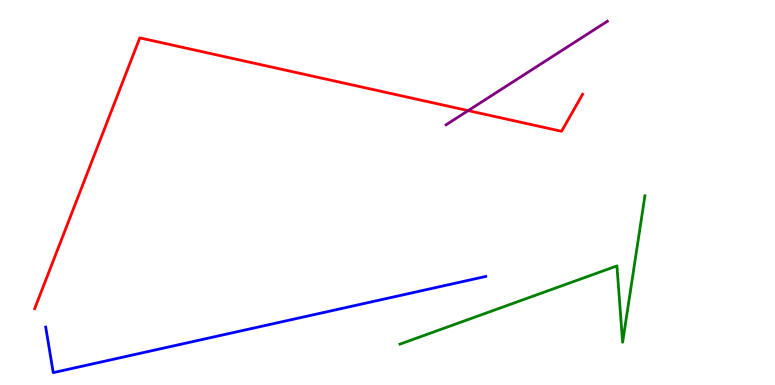[{'lines': ['blue', 'red'], 'intersections': []}, {'lines': ['green', 'red'], 'intersections': []}, {'lines': ['purple', 'red'], 'intersections': [{'x': 6.04, 'y': 7.13}]}, {'lines': ['blue', 'green'], 'intersections': []}, {'lines': ['blue', 'purple'], 'intersections': []}, {'lines': ['green', 'purple'], 'intersections': []}]